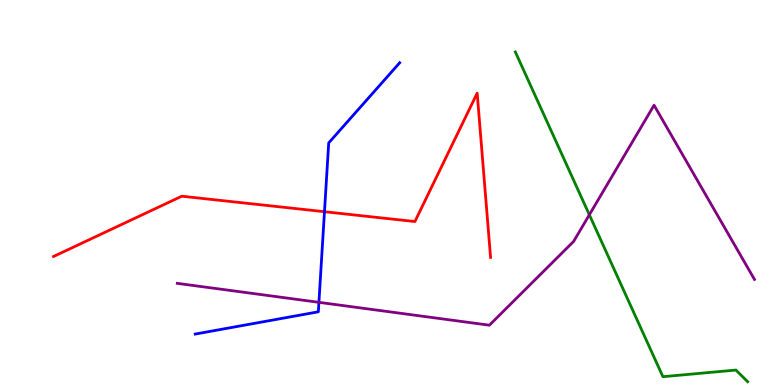[{'lines': ['blue', 'red'], 'intersections': [{'x': 4.19, 'y': 4.5}]}, {'lines': ['green', 'red'], 'intersections': []}, {'lines': ['purple', 'red'], 'intersections': []}, {'lines': ['blue', 'green'], 'intersections': []}, {'lines': ['blue', 'purple'], 'intersections': [{'x': 4.11, 'y': 2.15}]}, {'lines': ['green', 'purple'], 'intersections': [{'x': 7.6, 'y': 4.42}]}]